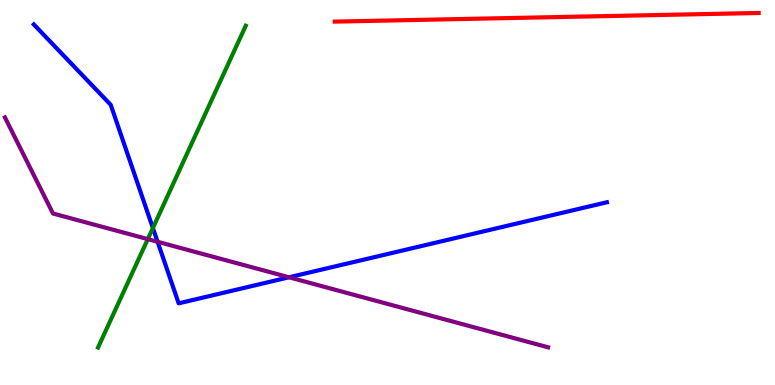[{'lines': ['blue', 'red'], 'intersections': []}, {'lines': ['green', 'red'], 'intersections': []}, {'lines': ['purple', 'red'], 'intersections': []}, {'lines': ['blue', 'green'], 'intersections': [{'x': 1.97, 'y': 4.08}]}, {'lines': ['blue', 'purple'], 'intersections': [{'x': 2.03, 'y': 3.72}, {'x': 3.73, 'y': 2.8}]}, {'lines': ['green', 'purple'], 'intersections': [{'x': 1.91, 'y': 3.79}]}]